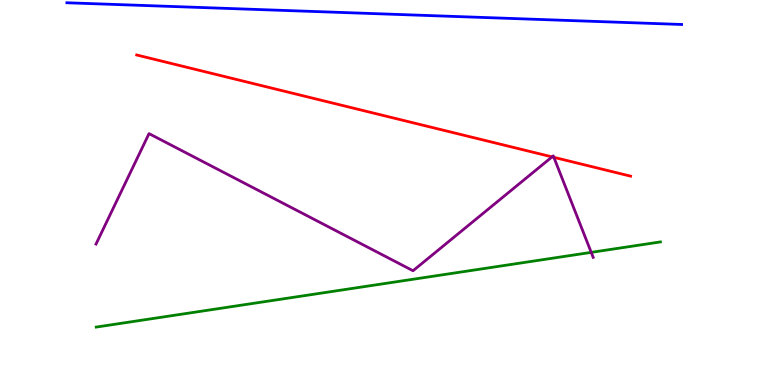[{'lines': ['blue', 'red'], 'intersections': []}, {'lines': ['green', 'red'], 'intersections': []}, {'lines': ['purple', 'red'], 'intersections': [{'x': 7.12, 'y': 5.92}, {'x': 7.15, 'y': 5.91}]}, {'lines': ['blue', 'green'], 'intersections': []}, {'lines': ['blue', 'purple'], 'intersections': []}, {'lines': ['green', 'purple'], 'intersections': [{'x': 7.63, 'y': 3.45}]}]